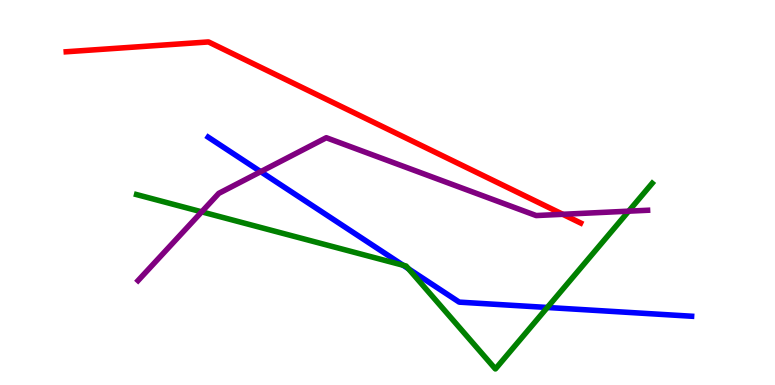[{'lines': ['blue', 'red'], 'intersections': []}, {'lines': ['green', 'red'], 'intersections': []}, {'lines': ['purple', 'red'], 'intersections': [{'x': 7.26, 'y': 4.43}]}, {'lines': ['blue', 'green'], 'intersections': [{'x': 5.2, 'y': 3.11}, {'x': 5.27, 'y': 3.02}, {'x': 7.06, 'y': 2.01}]}, {'lines': ['blue', 'purple'], 'intersections': [{'x': 3.36, 'y': 5.54}]}, {'lines': ['green', 'purple'], 'intersections': [{'x': 2.6, 'y': 4.5}, {'x': 8.11, 'y': 4.52}]}]